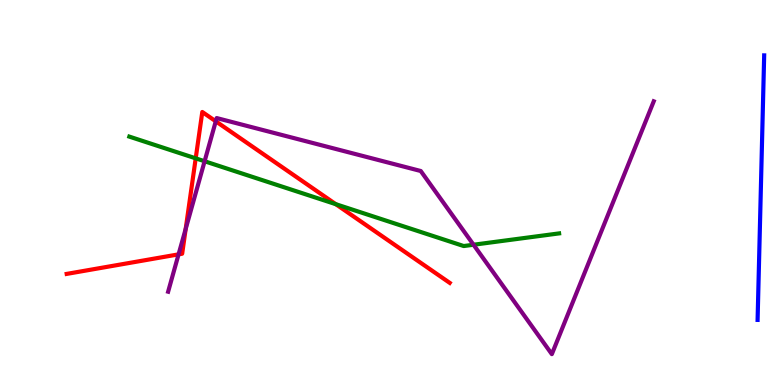[{'lines': ['blue', 'red'], 'intersections': []}, {'lines': ['green', 'red'], 'intersections': [{'x': 2.53, 'y': 5.89}, {'x': 4.33, 'y': 4.7}]}, {'lines': ['purple', 'red'], 'intersections': [{'x': 2.3, 'y': 3.39}, {'x': 2.4, 'y': 4.05}, {'x': 2.78, 'y': 6.85}]}, {'lines': ['blue', 'green'], 'intersections': []}, {'lines': ['blue', 'purple'], 'intersections': []}, {'lines': ['green', 'purple'], 'intersections': [{'x': 2.64, 'y': 5.81}, {'x': 6.11, 'y': 3.64}]}]